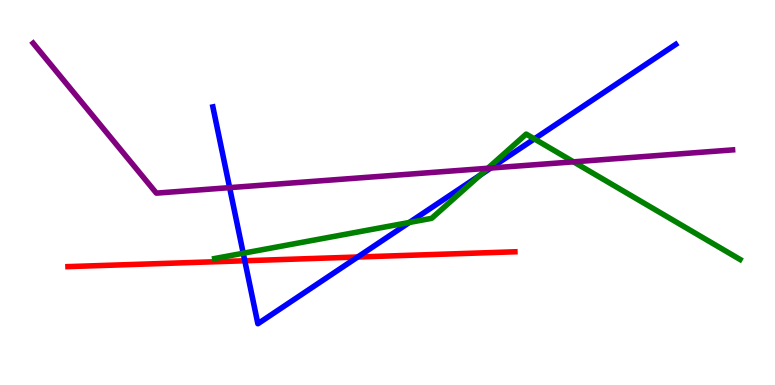[{'lines': ['blue', 'red'], 'intersections': [{'x': 3.16, 'y': 3.23}, {'x': 4.62, 'y': 3.32}]}, {'lines': ['green', 'red'], 'intersections': []}, {'lines': ['purple', 'red'], 'intersections': []}, {'lines': ['blue', 'green'], 'intersections': [{'x': 3.14, 'y': 3.42}, {'x': 5.28, 'y': 4.22}, {'x': 6.19, 'y': 5.45}, {'x': 6.9, 'y': 6.39}]}, {'lines': ['blue', 'purple'], 'intersections': [{'x': 2.96, 'y': 5.13}, {'x': 6.33, 'y': 5.64}]}, {'lines': ['green', 'purple'], 'intersections': [{'x': 6.29, 'y': 5.63}, {'x': 7.4, 'y': 5.8}]}]